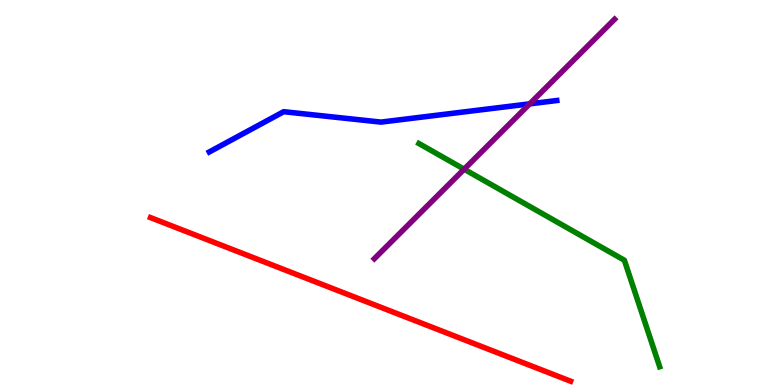[{'lines': ['blue', 'red'], 'intersections': []}, {'lines': ['green', 'red'], 'intersections': []}, {'lines': ['purple', 'red'], 'intersections': []}, {'lines': ['blue', 'green'], 'intersections': []}, {'lines': ['blue', 'purple'], 'intersections': [{'x': 6.84, 'y': 7.3}]}, {'lines': ['green', 'purple'], 'intersections': [{'x': 5.99, 'y': 5.61}]}]